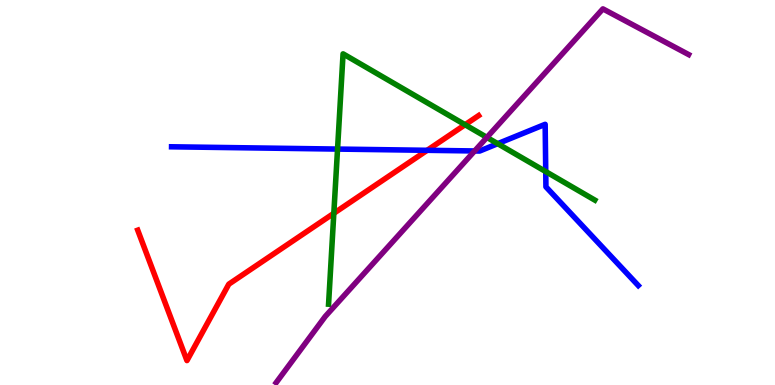[{'lines': ['blue', 'red'], 'intersections': [{'x': 5.51, 'y': 6.1}]}, {'lines': ['green', 'red'], 'intersections': [{'x': 4.31, 'y': 4.46}, {'x': 6.0, 'y': 6.76}]}, {'lines': ['purple', 'red'], 'intersections': []}, {'lines': ['blue', 'green'], 'intersections': [{'x': 4.36, 'y': 6.13}, {'x': 6.42, 'y': 6.27}, {'x': 7.04, 'y': 5.54}]}, {'lines': ['blue', 'purple'], 'intersections': [{'x': 6.12, 'y': 6.08}]}, {'lines': ['green', 'purple'], 'intersections': [{'x': 6.28, 'y': 6.43}]}]